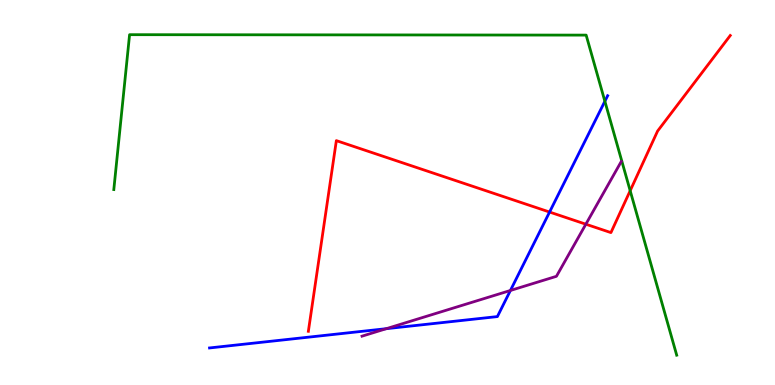[{'lines': ['blue', 'red'], 'intersections': [{'x': 7.09, 'y': 4.49}]}, {'lines': ['green', 'red'], 'intersections': [{'x': 8.13, 'y': 5.05}]}, {'lines': ['purple', 'red'], 'intersections': [{'x': 7.56, 'y': 4.18}]}, {'lines': ['blue', 'green'], 'intersections': [{'x': 7.8, 'y': 7.37}]}, {'lines': ['blue', 'purple'], 'intersections': [{'x': 4.98, 'y': 1.46}, {'x': 6.59, 'y': 2.46}]}, {'lines': ['green', 'purple'], 'intersections': []}]